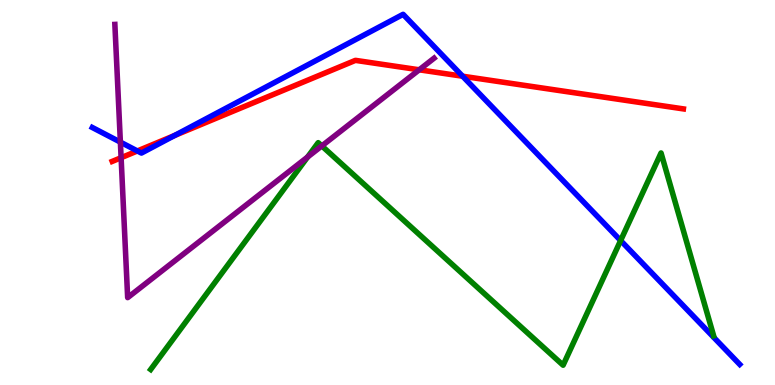[{'lines': ['blue', 'red'], 'intersections': [{'x': 1.77, 'y': 6.08}, {'x': 2.25, 'y': 6.48}, {'x': 5.97, 'y': 8.02}]}, {'lines': ['green', 'red'], 'intersections': []}, {'lines': ['purple', 'red'], 'intersections': [{'x': 1.56, 'y': 5.9}, {'x': 5.41, 'y': 8.19}]}, {'lines': ['blue', 'green'], 'intersections': [{'x': 8.01, 'y': 3.75}]}, {'lines': ['blue', 'purple'], 'intersections': [{'x': 1.55, 'y': 6.31}]}, {'lines': ['green', 'purple'], 'intersections': [{'x': 3.97, 'y': 5.92}, {'x': 4.15, 'y': 6.21}]}]